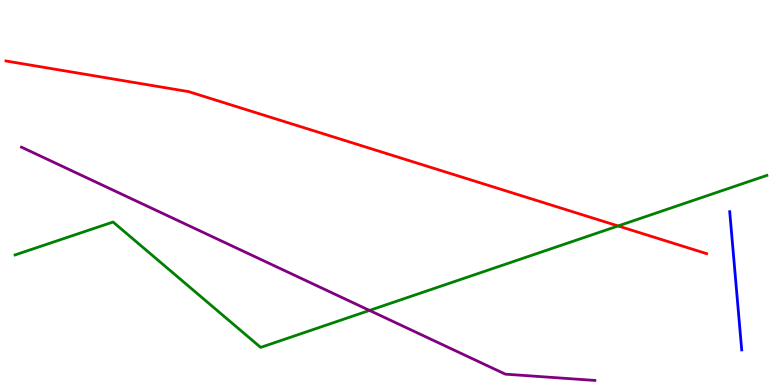[{'lines': ['blue', 'red'], 'intersections': []}, {'lines': ['green', 'red'], 'intersections': [{'x': 7.98, 'y': 4.13}]}, {'lines': ['purple', 'red'], 'intersections': []}, {'lines': ['blue', 'green'], 'intersections': []}, {'lines': ['blue', 'purple'], 'intersections': []}, {'lines': ['green', 'purple'], 'intersections': [{'x': 4.77, 'y': 1.94}]}]